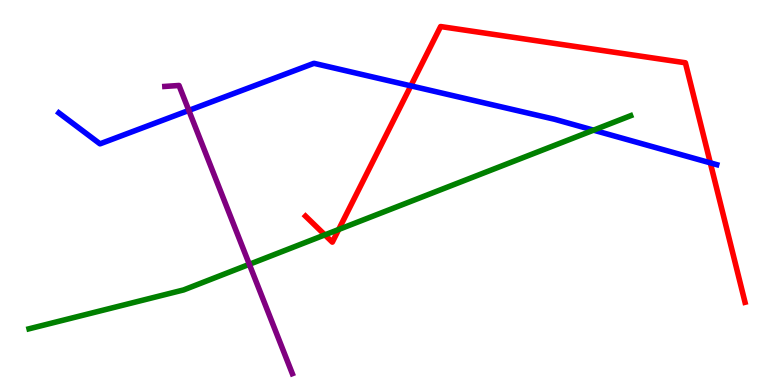[{'lines': ['blue', 'red'], 'intersections': [{'x': 5.3, 'y': 7.77}, {'x': 9.17, 'y': 5.77}]}, {'lines': ['green', 'red'], 'intersections': [{'x': 4.19, 'y': 3.9}, {'x': 4.37, 'y': 4.04}]}, {'lines': ['purple', 'red'], 'intersections': []}, {'lines': ['blue', 'green'], 'intersections': [{'x': 7.66, 'y': 6.62}]}, {'lines': ['blue', 'purple'], 'intersections': [{'x': 2.44, 'y': 7.13}]}, {'lines': ['green', 'purple'], 'intersections': [{'x': 3.22, 'y': 3.13}]}]